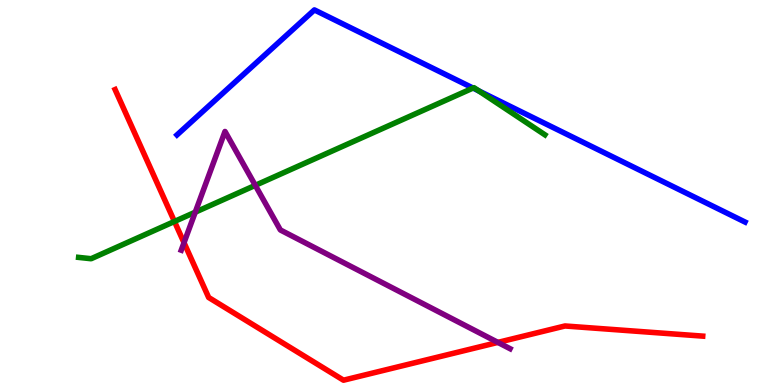[{'lines': ['blue', 'red'], 'intersections': []}, {'lines': ['green', 'red'], 'intersections': [{'x': 2.25, 'y': 4.25}]}, {'lines': ['purple', 'red'], 'intersections': [{'x': 2.37, 'y': 3.7}, {'x': 6.42, 'y': 1.11}]}, {'lines': ['blue', 'green'], 'intersections': [{'x': 6.1, 'y': 7.71}, {'x': 6.18, 'y': 7.64}]}, {'lines': ['blue', 'purple'], 'intersections': []}, {'lines': ['green', 'purple'], 'intersections': [{'x': 2.52, 'y': 4.49}, {'x': 3.29, 'y': 5.19}]}]